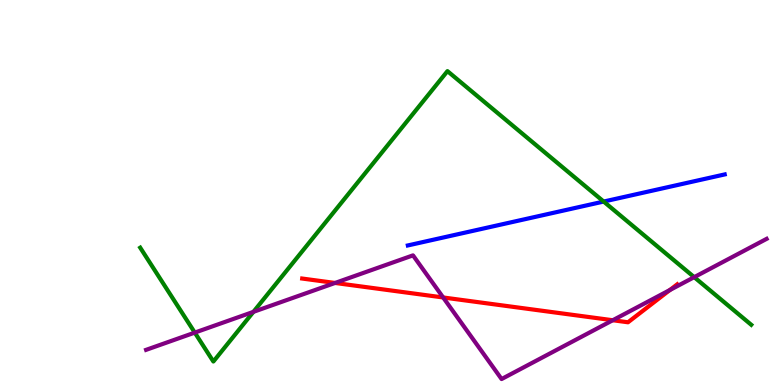[{'lines': ['blue', 'red'], 'intersections': []}, {'lines': ['green', 'red'], 'intersections': []}, {'lines': ['purple', 'red'], 'intersections': [{'x': 4.32, 'y': 2.65}, {'x': 5.72, 'y': 2.27}, {'x': 7.91, 'y': 1.68}, {'x': 8.64, 'y': 2.47}]}, {'lines': ['blue', 'green'], 'intersections': [{'x': 7.79, 'y': 4.76}]}, {'lines': ['blue', 'purple'], 'intersections': []}, {'lines': ['green', 'purple'], 'intersections': [{'x': 2.51, 'y': 1.36}, {'x': 3.27, 'y': 1.9}, {'x': 8.96, 'y': 2.8}]}]